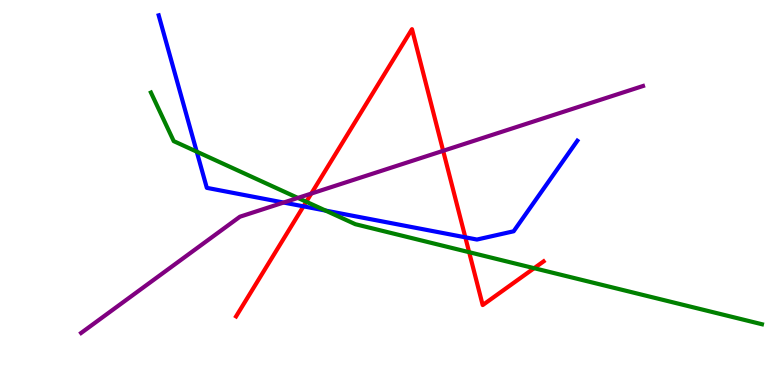[{'lines': ['blue', 'red'], 'intersections': [{'x': 3.92, 'y': 4.64}, {'x': 6.0, 'y': 3.84}]}, {'lines': ['green', 'red'], 'intersections': [{'x': 3.95, 'y': 4.76}, {'x': 6.05, 'y': 3.45}, {'x': 6.89, 'y': 3.03}]}, {'lines': ['purple', 'red'], 'intersections': [{'x': 4.02, 'y': 4.97}, {'x': 5.72, 'y': 6.08}]}, {'lines': ['blue', 'green'], 'intersections': [{'x': 2.54, 'y': 6.06}, {'x': 4.2, 'y': 4.53}]}, {'lines': ['blue', 'purple'], 'intersections': [{'x': 3.66, 'y': 4.74}]}, {'lines': ['green', 'purple'], 'intersections': [{'x': 3.84, 'y': 4.86}]}]